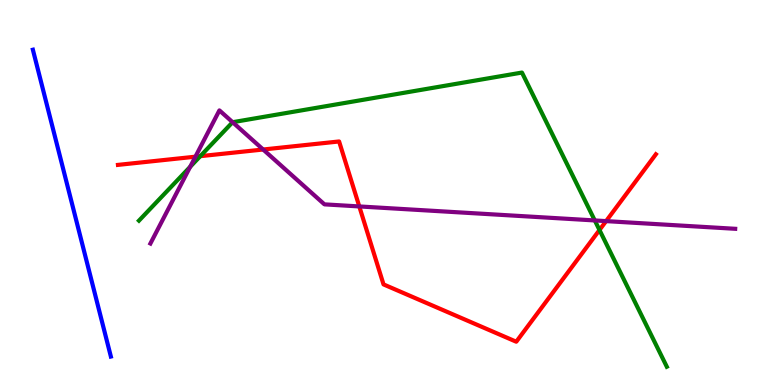[{'lines': ['blue', 'red'], 'intersections': []}, {'lines': ['green', 'red'], 'intersections': [{'x': 2.58, 'y': 5.94}, {'x': 7.74, 'y': 4.03}]}, {'lines': ['purple', 'red'], 'intersections': [{'x': 2.52, 'y': 5.93}, {'x': 3.4, 'y': 6.12}, {'x': 4.64, 'y': 4.64}, {'x': 7.82, 'y': 4.26}]}, {'lines': ['blue', 'green'], 'intersections': []}, {'lines': ['blue', 'purple'], 'intersections': []}, {'lines': ['green', 'purple'], 'intersections': [{'x': 2.45, 'y': 5.67}, {'x': 3.0, 'y': 6.83}, {'x': 7.67, 'y': 4.27}]}]